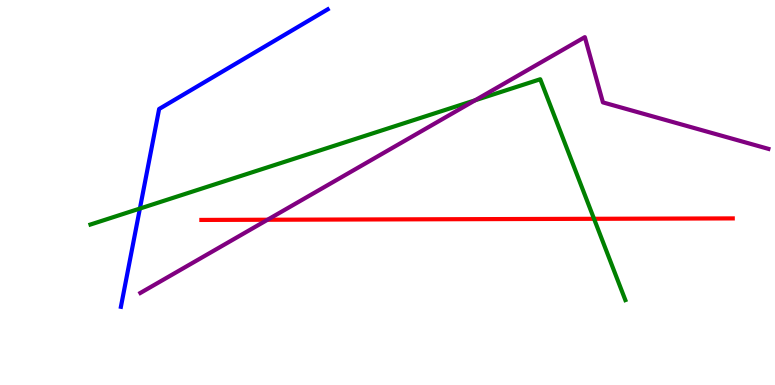[{'lines': ['blue', 'red'], 'intersections': []}, {'lines': ['green', 'red'], 'intersections': [{'x': 7.66, 'y': 4.32}]}, {'lines': ['purple', 'red'], 'intersections': [{'x': 3.45, 'y': 4.29}]}, {'lines': ['blue', 'green'], 'intersections': [{'x': 1.81, 'y': 4.58}]}, {'lines': ['blue', 'purple'], 'intersections': []}, {'lines': ['green', 'purple'], 'intersections': [{'x': 6.13, 'y': 7.4}]}]